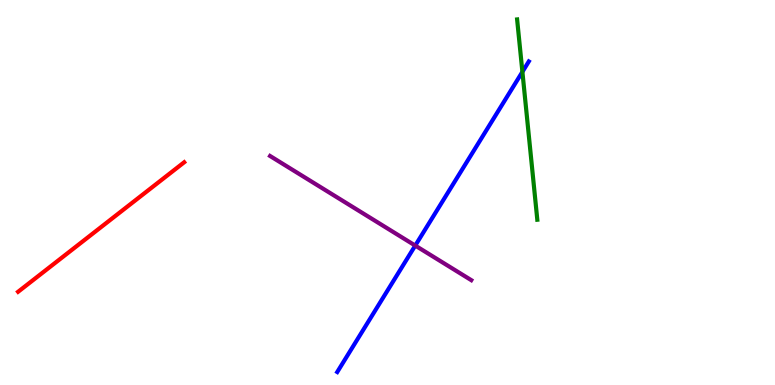[{'lines': ['blue', 'red'], 'intersections': []}, {'lines': ['green', 'red'], 'intersections': []}, {'lines': ['purple', 'red'], 'intersections': []}, {'lines': ['blue', 'green'], 'intersections': [{'x': 6.74, 'y': 8.13}]}, {'lines': ['blue', 'purple'], 'intersections': [{'x': 5.36, 'y': 3.62}]}, {'lines': ['green', 'purple'], 'intersections': []}]